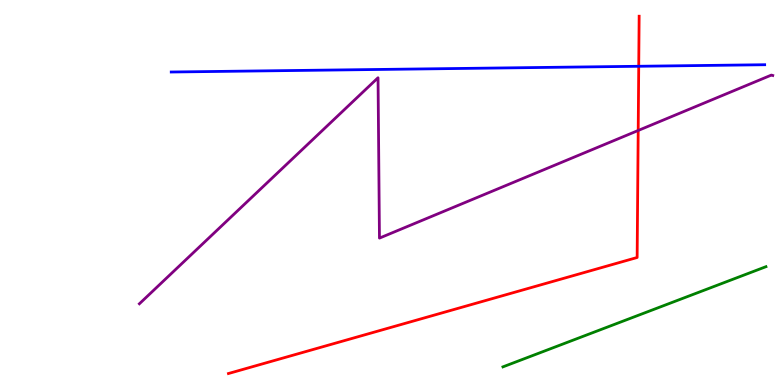[{'lines': ['blue', 'red'], 'intersections': [{'x': 8.24, 'y': 8.28}]}, {'lines': ['green', 'red'], 'intersections': []}, {'lines': ['purple', 'red'], 'intersections': [{'x': 8.23, 'y': 6.61}]}, {'lines': ['blue', 'green'], 'intersections': []}, {'lines': ['blue', 'purple'], 'intersections': []}, {'lines': ['green', 'purple'], 'intersections': []}]